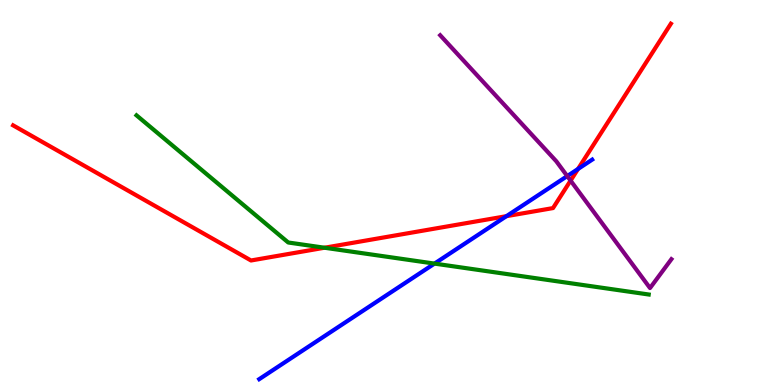[{'lines': ['blue', 'red'], 'intersections': [{'x': 6.53, 'y': 4.39}, {'x': 7.46, 'y': 5.61}]}, {'lines': ['green', 'red'], 'intersections': [{'x': 4.19, 'y': 3.57}]}, {'lines': ['purple', 'red'], 'intersections': [{'x': 7.36, 'y': 5.31}]}, {'lines': ['blue', 'green'], 'intersections': [{'x': 5.61, 'y': 3.15}]}, {'lines': ['blue', 'purple'], 'intersections': [{'x': 7.32, 'y': 5.43}]}, {'lines': ['green', 'purple'], 'intersections': []}]